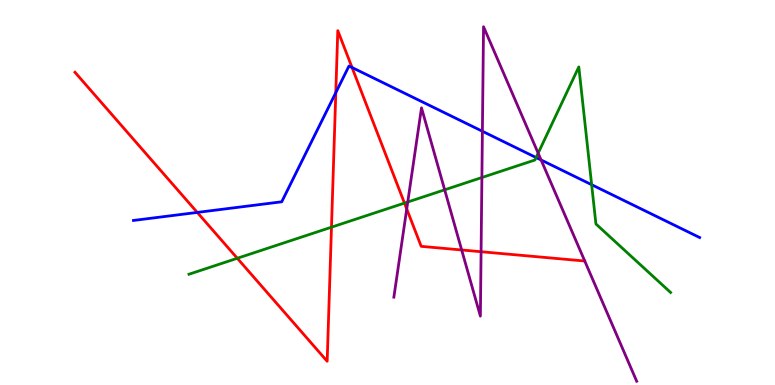[{'lines': ['blue', 'red'], 'intersections': [{'x': 2.55, 'y': 4.48}, {'x': 4.33, 'y': 7.59}, {'x': 4.54, 'y': 8.25}]}, {'lines': ['green', 'red'], 'intersections': [{'x': 3.06, 'y': 3.29}, {'x': 4.28, 'y': 4.1}, {'x': 5.22, 'y': 4.72}]}, {'lines': ['purple', 'red'], 'intersections': [{'x': 5.25, 'y': 4.57}, {'x': 5.96, 'y': 3.51}, {'x': 6.21, 'y': 3.46}]}, {'lines': ['blue', 'green'], 'intersections': [{'x': 6.92, 'y': 5.91}, {'x': 7.63, 'y': 5.2}]}, {'lines': ['blue', 'purple'], 'intersections': [{'x': 6.22, 'y': 6.59}, {'x': 6.98, 'y': 5.84}]}, {'lines': ['green', 'purple'], 'intersections': [{'x': 5.26, 'y': 4.75}, {'x': 5.74, 'y': 5.07}, {'x': 6.22, 'y': 5.39}, {'x': 6.94, 'y': 6.02}]}]